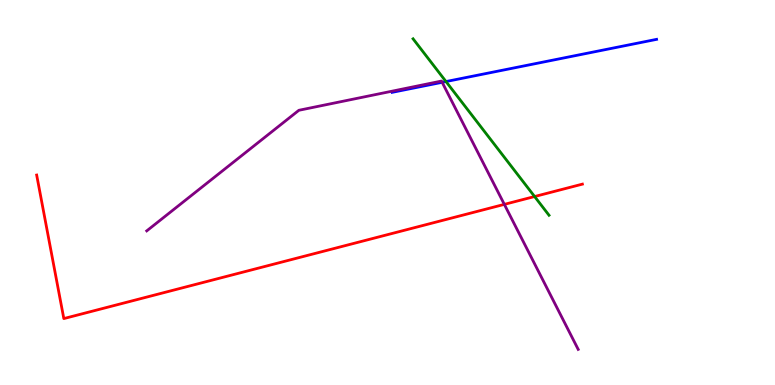[{'lines': ['blue', 'red'], 'intersections': []}, {'lines': ['green', 'red'], 'intersections': [{'x': 6.9, 'y': 4.9}]}, {'lines': ['purple', 'red'], 'intersections': [{'x': 6.51, 'y': 4.69}]}, {'lines': ['blue', 'green'], 'intersections': [{'x': 5.75, 'y': 7.88}]}, {'lines': ['blue', 'purple'], 'intersections': [{'x': 5.71, 'y': 7.86}]}, {'lines': ['green', 'purple'], 'intersections': []}]